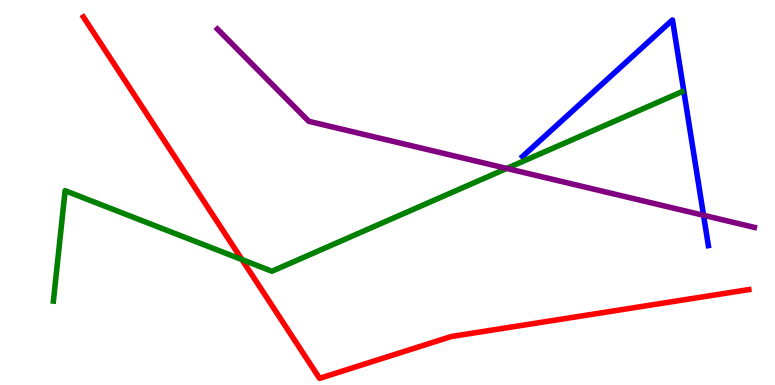[{'lines': ['blue', 'red'], 'intersections': []}, {'lines': ['green', 'red'], 'intersections': [{'x': 3.12, 'y': 3.26}]}, {'lines': ['purple', 'red'], 'intersections': []}, {'lines': ['blue', 'green'], 'intersections': []}, {'lines': ['blue', 'purple'], 'intersections': [{'x': 9.08, 'y': 4.41}]}, {'lines': ['green', 'purple'], 'intersections': [{'x': 6.54, 'y': 5.63}]}]